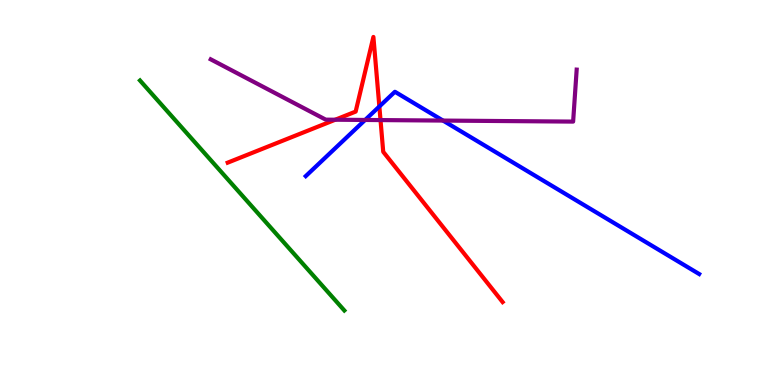[{'lines': ['blue', 'red'], 'intersections': [{'x': 4.89, 'y': 7.23}]}, {'lines': ['green', 'red'], 'intersections': []}, {'lines': ['purple', 'red'], 'intersections': [{'x': 4.33, 'y': 6.89}, {'x': 4.91, 'y': 6.88}]}, {'lines': ['blue', 'green'], 'intersections': []}, {'lines': ['blue', 'purple'], 'intersections': [{'x': 4.71, 'y': 6.88}, {'x': 5.72, 'y': 6.87}]}, {'lines': ['green', 'purple'], 'intersections': []}]